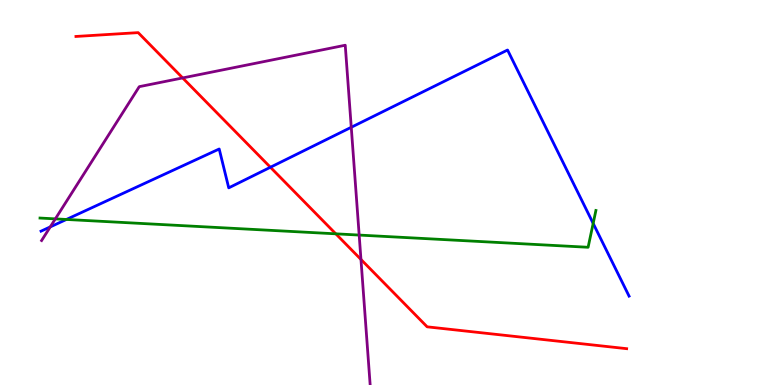[{'lines': ['blue', 'red'], 'intersections': [{'x': 3.49, 'y': 5.66}]}, {'lines': ['green', 'red'], 'intersections': [{'x': 4.33, 'y': 3.93}]}, {'lines': ['purple', 'red'], 'intersections': [{'x': 2.36, 'y': 7.98}, {'x': 4.66, 'y': 3.26}]}, {'lines': ['blue', 'green'], 'intersections': [{'x': 0.857, 'y': 4.3}, {'x': 7.65, 'y': 4.2}]}, {'lines': ['blue', 'purple'], 'intersections': [{'x': 0.648, 'y': 4.11}, {'x': 4.53, 'y': 6.69}]}, {'lines': ['green', 'purple'], 'intersections': [{'x': 0.714, 'y': 4.32}, {'x': 4.63, 'y': 3.89}]}]